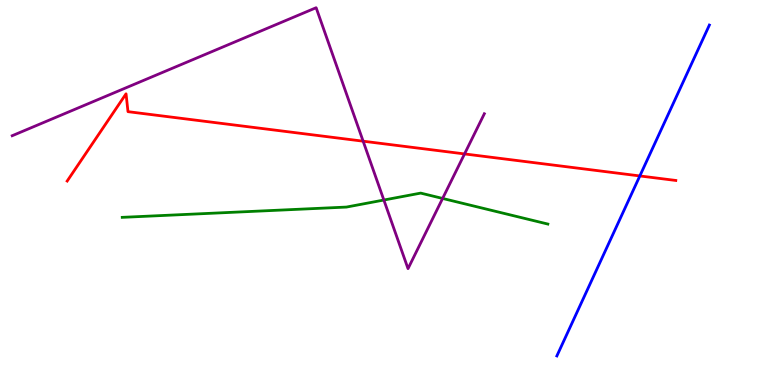[{'lines': ['blue', 'red'], 'intersections': [{'x': 8.26, 'y': 5.43}]}, {'lines': ['green', 'red'], 'intersections': []}, {'lines': ['purple', 'red'], 'intersections': [{'x': 4.69, 'y': 6.33}, {'x': 5.99, 'y': 6.0}]}, {'lines': ['blue', 'green'], 'intersections': []}, {'lines': ['blue', 'purple'], 'intersections': []}, {'lines': ['green', 'purple'], 'intersections': [{'x': 4.95, 'y': 4.8}, {'x': 5.71, 'y': 4.85}]}]